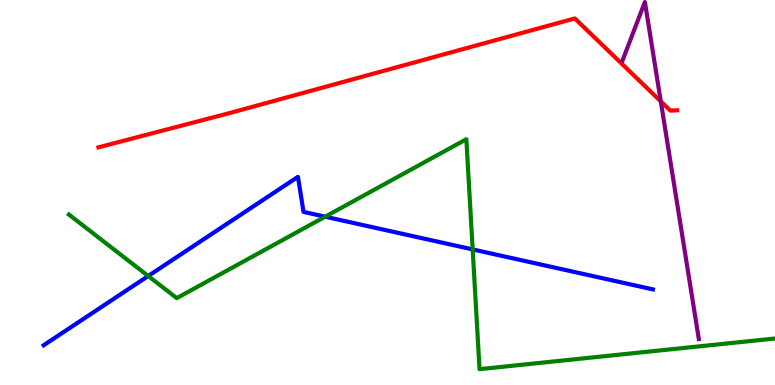[{'lines': ['blue', 'red'], 'intersections': []}, {'lines': ['green', 'red'], 'intersections': []}, {'lines': ['purple', 'red'], 'intersections': [{'x': 8.53, 'y': 7.37}]}, {'lines': ['blue', 'green'], 'intersections': [{'x': 1.91, 'y': 2.83}, {'x': 4.2, 'y': 4.37}, {'x': 6.1, 'y': 3.52}]}, {'lines': ['blue', 'purple'], 'intersections': []}, {'lines': ['green', 'purple'], 'intersections': []}]